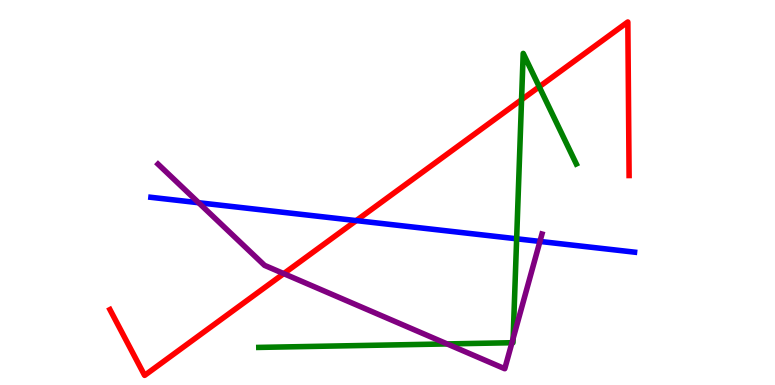[{'lines': ['blue', 'red'], 'intersections': [{'x': 4.6, 'y': 4.27}]}, {'lines': ['green', 'red'], 'intersections': [{'x': 6.73, 'y': 7.41}, {'x': 6.96, 'y': 7.75}]}, {'lines': ['purple', 'red'], 'intersections': [{'x': 3.66, 'y': 2.89}]}, {'lines': ['blue', 'green'], 'intersections': [{'x': 6.67, 'y': 3.8}]}, {'lines': ['blue', 'purple'], 'intersections': [{'x': 2.56, 'y': 4.73}, {'x': 6.97, 'y': 3.73}]}, {'lines': ['green', 'purple'], 'intersections': [{'x': 5.77, 'y': 1.07}, {'x': 6.61, 'y': 1.1}, {'x': 6.62, 'y': 1.21}]}]